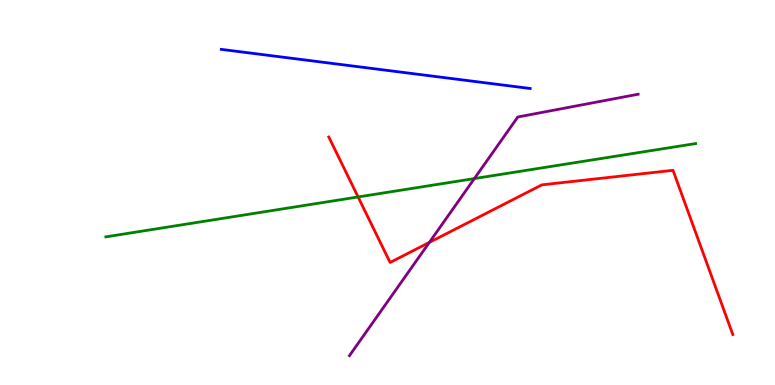[{'lines': ['blue', 'red'], 'intersections': []}, {'lines': ['green', 'red'], 'intersections': [{'x': 4.62, 'y': 4.88}]}, {'lines': ['purple', 'red'], 'intersections': [{'x': 5.54, 'y': 3.7}]}, {'lines': ['blue', 'green'], 'intersections': []}, {'lines': ['blue', 'purple'], 'intersections': []}, {'lines': ['green', 'purple'], 'intersections': [{'x': 6.12, 'y': 5.36}]}]